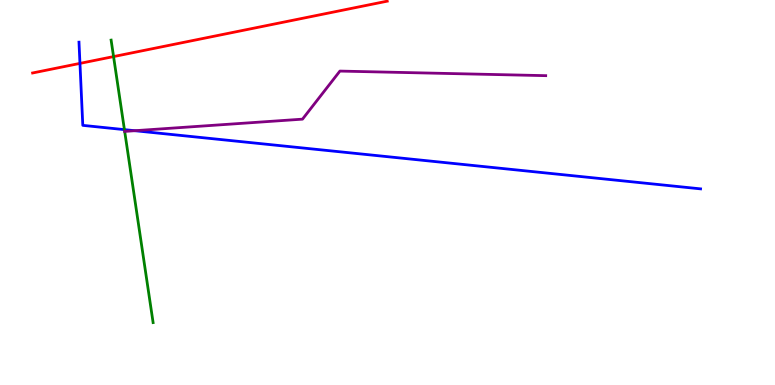[{'lines': ['blue', 'red'], 'intersections': [{'x': 1.03, 'y': 8.35}]}, {'lines': ['green', 'red'], 'intersections': [{'x': 1.47, 'y': 8.53}]}, {'lines': ['purple', 'red'], 'intersections': []}, {'lines': ['blue', 'green'], 'intersections': [{'x': 1.61, 'y': 6.63}]}, {'lines': ['blue', 'purple'], 'intersections': [{'x': 1.74, 'y': 6.61}]}, {'lines': ['green', 'purple'], 'intersections': [{'x': 1.61, 'y': 6.59}]}]